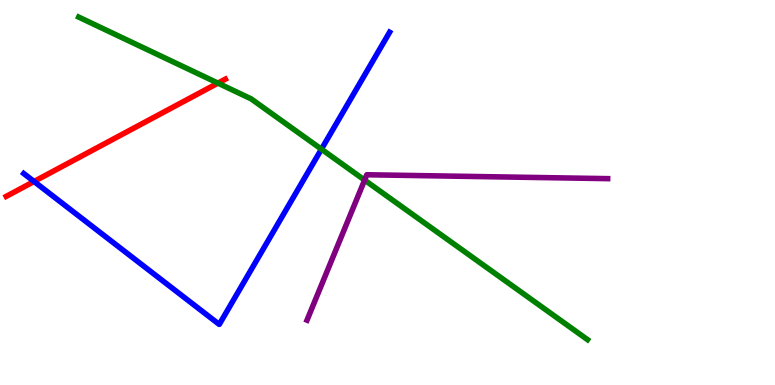[{'lines': ['blue', 'red'], 'intersections': [{'x': 0.439, 'y': 5.29}]}, {'lines': ['green', 'red'], 'intersections': [{'x': 2.81, 'y': 7.84}]}, {'lines': ['purple', 'red'], 'intersections': []}, {'lines': ['blue', 'green'], 'intersections': [{'x': 4.15, 'y': 6.13}]}, {'lines': ['blue', 'purple'], 'intersections': []}, {'lines': ['green', 'purple'], 'intersections': [{'x': 4.7, 'y': 5.32}]}]